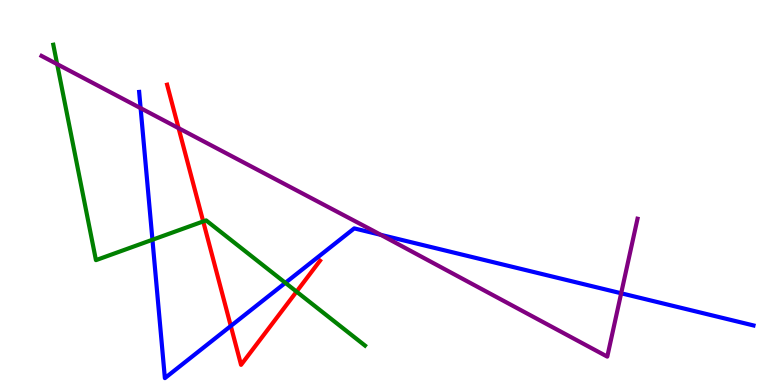[{'lines': ['blue', 'red'], 'intersections': [{'x': 2.98, 'y': 1.53}]}, {'lines': ['green', 'red'], 'intersections': [{'x': 2.62, 'y': 4.25}, {'x': 3.83, 'y': 2.42}]}, {'lines': ['purple', 'red'], 'intersections': [{'x': 2.3, 'y': 6.67}]}, {'lines': ['blue', 'green'], 'intersections': [{'x': 1.97, 'y': 3.77}, {'x': 3.68, 'y': 2.65}]}, {'lines': ['blue', 'purple'], 'intersections': [{'x': 1.81, 'y': 7.19}, {'x': 4.91, 'y': 3.9}, {'x': 8.02, 'y': 2.38}]}, {'lines': ['green', 'purple'], 'intersections': [{'x': 0.737, 'y': 8.33}]}]